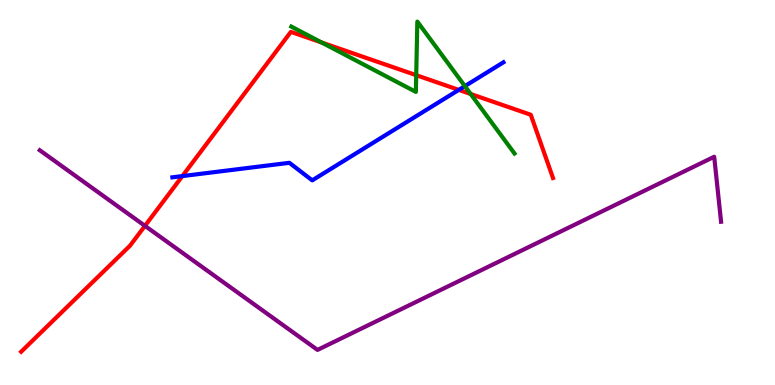[{'lines': ['blue', 'red'], 'intersections': [{'x': 2.35, 'y': 5.43}, {'x': 5.92, 'y': 7.67}]}, {'lines': ['green', 'red'], 'intersections': [{'x': 4.15, 'y': 8.9}, {'x': 5.37, 'y': 8.05}, {'x': 6.07, 'y': 7.56}]}, {'lines': ['purple', 'red'], 'intersections': [{'x': 1.87, 'y': 4.13}]}, {'lines': ['blue', 'green'], 'intersections': [{'x': 6.0, 'y': 7.76}]}, {'lines': ['blue', 'purple'], 'intersections': []}, {'lines': ['green', 'purple'], 'intersections': []}]